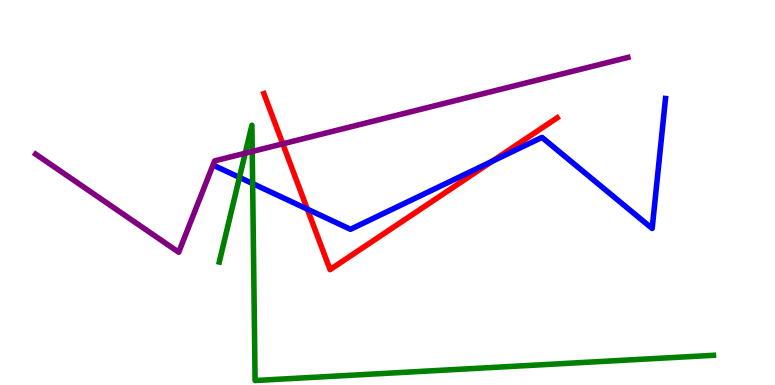[{'lines': ['blue', 'red'], 'intersections': [{'x': 3.97, 'y': 4.57}, {'x': 6.35, 'y': 5.81}]}, {'lines': ['green', 'red'], 'intersections': []}, {'lines': ['purple', 'red'], 'intersections': [{'x': 3.65, 'y': 6.26}]}, {'lines': ['blue', 'green'], 'intersections': [{'x': 3.09, 'y': 5.39}, {'x': 3.26, 'y': 5.23}]}, {'lines': ['blue', 'purple'], 'intersections': []}, {'lines': ['green', 'purple'], 'intersections': [{'x': 3.16, 'y': 6.02}, {'x': 3.25, 'y': 6.07}]}]